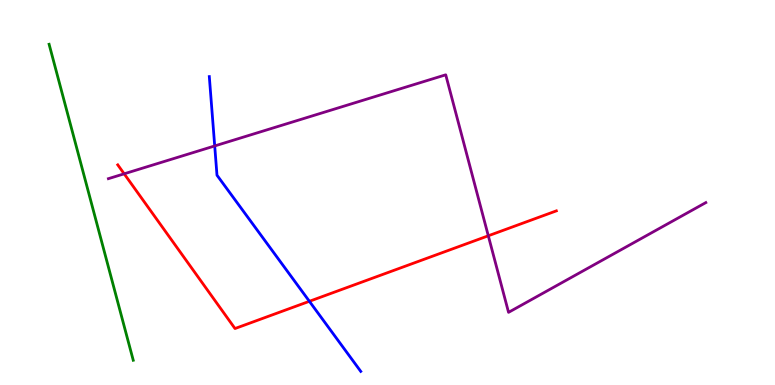[{'lines': ['blue', 'red'], 'intersections': [{'x': 3.99, 'y': 2.17}]}, {'lines': ['green', 'red'], 'intersections': []}, {'lines': ['purple', 'red'], 'intersections': [{'x': 1.6, 'y': 5.49}, {'x': 6.3, 'y': 3.88}]}, {'lines': ['blue', 'green'], 'intersections': []}, {'lines': ['blue', 'purple'], 'intersections': [{'x': 2.77, 'y': 6.21}]}, {'lines': ['green', 'purple'], 'intersections': []}]